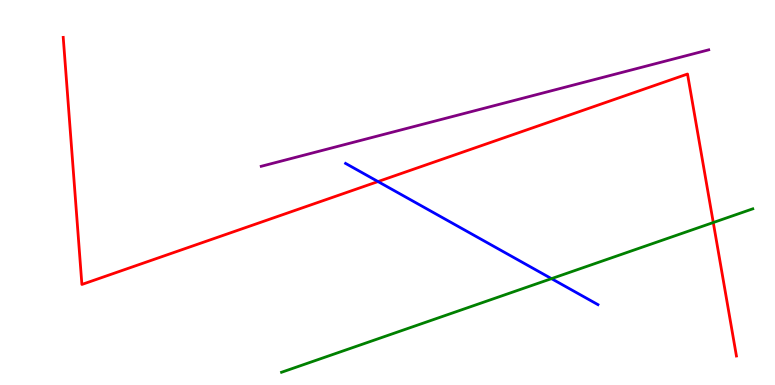[{'lines': ['blue', 'red'], 'intersections': [{'x': 4.88, 'y': 5.28}]}, {'lines': ['green', 'red'], 'intersections': [{'x': 9.2, 'y': 4.22}]}, {'lines': ['purple', 'red'], 'intersections': []}, {'lines': ['blue', 'green'], 'intersections': [{'x': 7.12, 'y': 2.76}]}, {'lines': ['blue', 'purple'], 'intersections': []}, {'lines': ['green', 'purple'], 'intersections': []}]